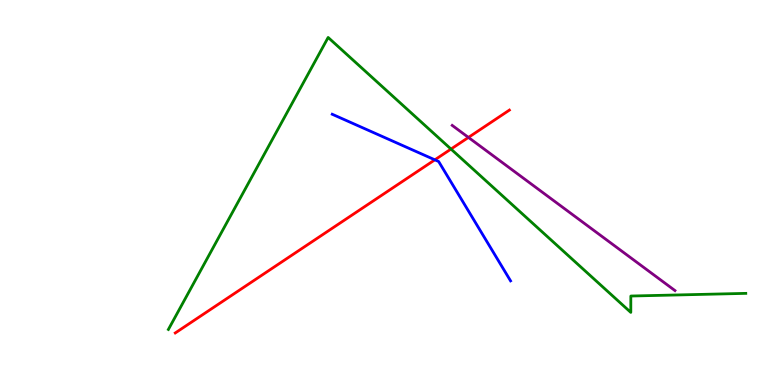[{'lines': ['blue', 'red'], 'intersections': [{'x': 5.61, 'y': 5.85}]}, {'lines': ['green', 'red'], 'intersections': [{'x': 5.82, 'y': 6.13}]}, {'lines': ['purple', 'red'], 'intersections': [{'x': 6.04, 'y': 6.43}]}, {'lines': ['blue', 'green'], 'intersections': []}, {'lines': ['blue', 'purple'], 'intersections': []}, {'lines': ['green', 'purple'], 'intersections': []}]